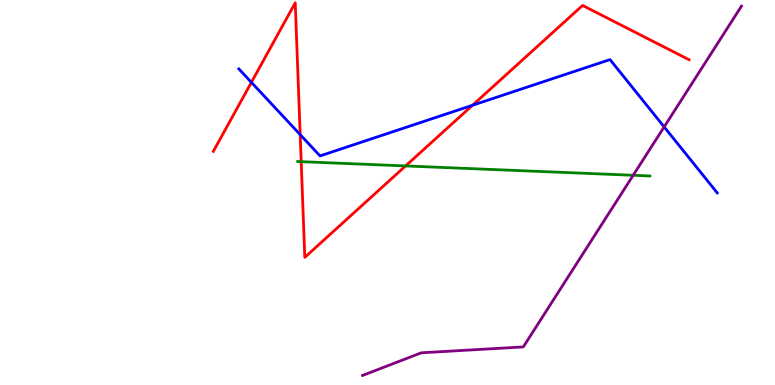[{'lines': ['blue', 'red'], 'intersections': [{'x': 3.24, 'y': 7.86}, {'x': 3.87, 'y': 6.5}, {'x': 6.1, 'y': 7.27}]}, {'lines': ['green', 'red'], 'intersections': [{'x': 3.89, 'y': 5.8}, {'x': 5.23, 'y': 5.69}]}, {'lines': ['purple', 'red'], 'intersections': []}, {'lines': ['blue', 'green'], 'intersections': []}, {'lines': ['blue', 'purple'], 'intersections': [{'x': 8.57, 'y': 6.7}]}, {'lines': ['green', 'purple'], 'intersections': [{'x': 8.17, 'y': 5.45}]}]